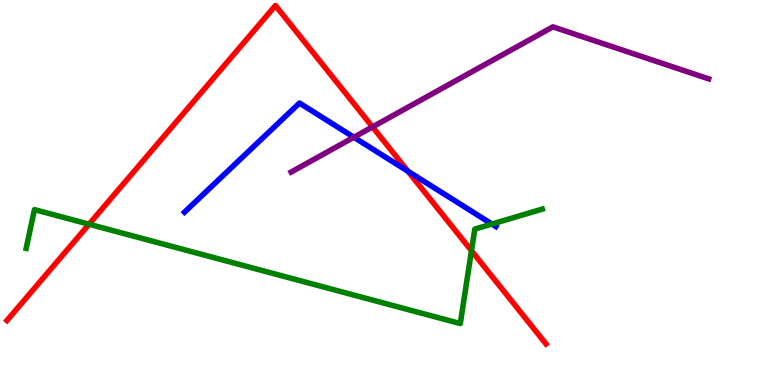[{'lines': ['blue', 'red'], 'intersections': [{'x': 5.26, 'y': 5.55}]}, {'lines': ['green', 'red'], 'intersections': [{'x': 1.15, 'y': 4.18}, {'x': 6.08, 'y': 3.49}]}, {'lines': ['purple', 'red'], 'intersections': [{'x': 4.81, 'y': 6.7}]}, {'lines': ['blue', 'green'], 'intersections': [{'x': 6.35, 'y': 4.18}]}, {'lines': ['blue', 'purple'], 'intersections': [{'x': 4.57, 'y': 6.43}]}, {'lines': ['green', 'purple'], 'intersections': []}]